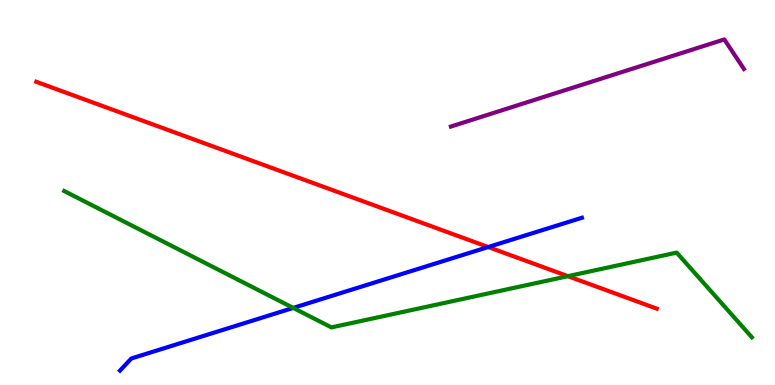[{'lines': ['blue', 'red'], 'intersections': [{'x': 6.3, 'y': 3.58}]}, {'lines': ['green', 'red'], 'intersections': [{'x': 7.33, 'y': 2.83}]}, {'lines': ['purple', 'red'], 'intersections': []}, {'lines': ['blue', 'green'], 'intersections': [{'x': 3.78, 'y': 2.0}]}, {'lines': ['blue', 'purple'], 'intersections': []}, {'lines': ['green', 'purple'], 'intersections': []}]